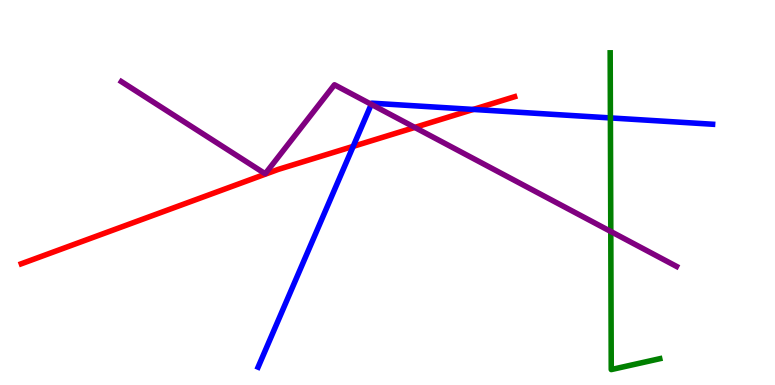[{'lines': ['blue', 'red'], 'intersections': [{'x': 4.56, 'y': 6.2}, {'x': 6.11, 'y': 7.16}]}, {'lines': ['green', 'red'], 'intersections': []}, {'lines': ['purple', 'red'], 'intersections': [{'x': 5.35, 'y': 6.69}]}, {'lines': ['blue', 'green'], 'intersections': [{'x': 7.88, 'y': 6.94}]}, {'lines': ['blue', 'purple'], 'intersections': [{'x': 4.79, 'y': 7.29}]}, {'lines': ['green', 'purple'], 'intersections': [{'x': 7.88, 'y': 3.99}]}]